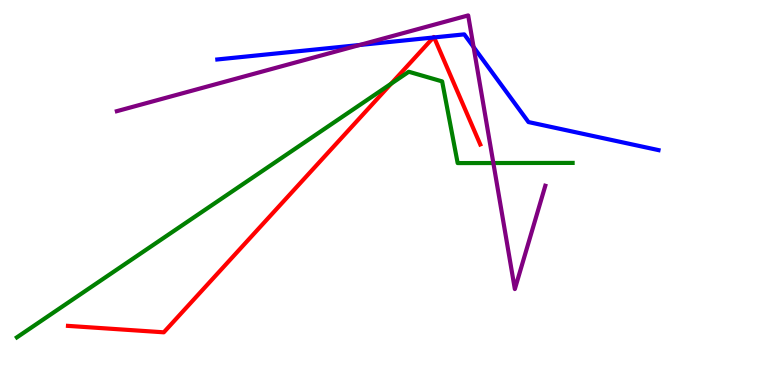[{'lines': ['blue', 'red'], 'intersections': [{'x': 5.59, 'y': 9.03}, {'x': 5.6, 'y': 9.03}]}, {'lines': ['green', 'red'], 'intersections': [{'x': 5.05, 'y': 7.83}]}, {'lines': ['purple', 'red'], 'intersections': []}, {'lines': ['blue', 'green'], 'intersections': []}, {'lines': ['blue', 'purple'], 'intersections': [{'x': 4.64, 'y': 8.83}, {'x': 6.11, 'y': 8.78}]}, {'lines': ['green', 'purple'], 'intersections': [{'x': 6.37, 'y': 5.77}]}]